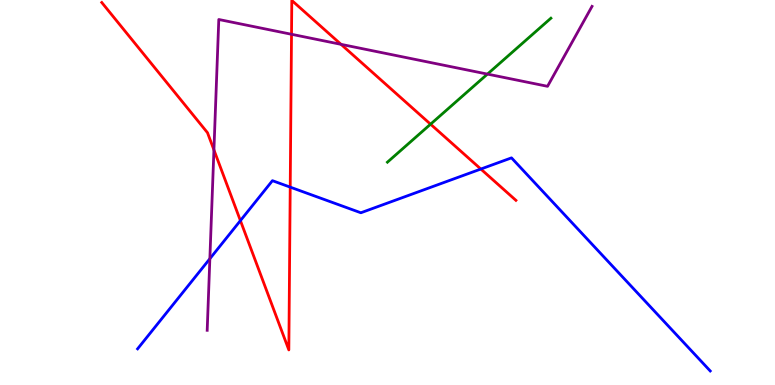[{'lines': ['blue', 'red'], 'intersections': [{'x': 3.1, 'y': 4.27}, {'x': 3.74, 'y': 5.14}, {'x': 6.2, 'y': 5.61}]}, {'lines': ['green', 'red'], 'intersections': [{'x': 5.56, 'y': 6.77}]}, {'lines': ['purple', 'red'], 'intersections': [{'x': 2.76, 'y': 6.11}, {'x': 3.76, 'y': 9.11}, {'x': 4.4, 'y': 8.85}]}, {'lines': ['blue', 'green'], 'intersections': []}, {'lines': ['blue', 'purple'], 'intersections': [{'x': 2.71, 'y': 3.28}]}, {'lines': ['green', 'purple'], 'intersections': [{'x': 6.29, 'y': 8.08}]}]